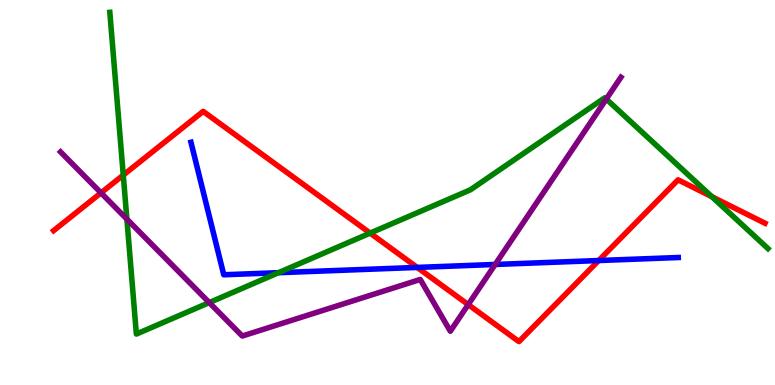[{'lines': ['blue', 'red'], 'intersections': [{'x': 5.38, 'y': 3.05}, {'x': 7.73, 'y': 3.23}]}, {'lines': ['green', 'red'], 'intersections': [{'x': 1.59, 'y': 5.45}, {'x': 4.78, 'y': 3.95}, {'x': 9.19, 'y': 4.89}]}, {'lines': ['purple', 'red'], 'intersections': [{'x': 1.3, 'y': 4.99}, {'x': 6.04, 'y': 2.09}]}, {'lines': ['blue', 'green'], 'intersections': [{'x': 3.59, 'y': 2.92}]}, {'lines': ['blue', 'purple'], 'intersections': [{'x': 6.39, 'y': 3.13}]}, {'lines': ['green', 'purple'], 'intersections': [{'x': 1.64, 'y': 4.31}, {'x': 2.7, 'y': 2.14}, {'x': 7.82, 'y': 7.43}]}]